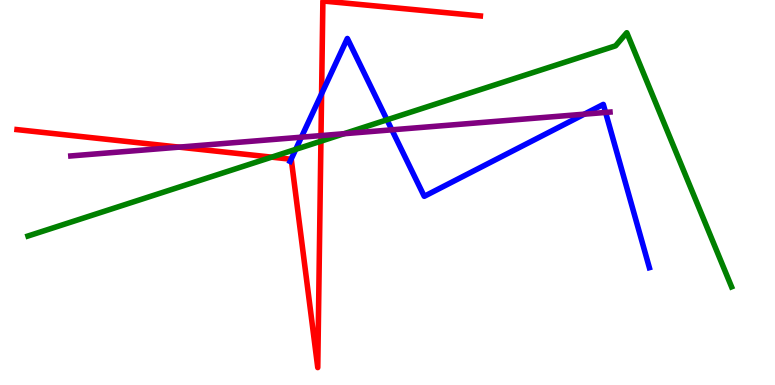[{'lines': ['blue', 'red'], 'intersections': [{'x': 3.76, 'y': 5.86}, {'x': 4.15, 'y': 7.56}]}, {'lines': ['green', 'red'], 'intersections': [{'x': 3.5, 'y': 5.92}, {'x': 4.14, 'y': 6.33}]}, {'lines': ['purple', 'red'], 'intersections': [{'x': 2.31, 'y': 6.18}, {'x': 4.14, 'y': 6.48}]}, {'lines': ['blue', 'green'], 'intersections': [{'x': 3.82, 'y': 6.12}, {'x': 4.99, 'y': 6.89}]}, {'lines': ['blue', 'purple'], 'intersections': [{'x': 3.89, 'y': 6.44}, {'x': 5.06, 'y': 6.63}, {'x': 7.54, 'y': 7.03}, {'x': 7.81, 'y': 7.08}]}, {'lines': ['green', 'purple'], 'intersections': [{'x': 4.44, 'y': 6.53}]}]